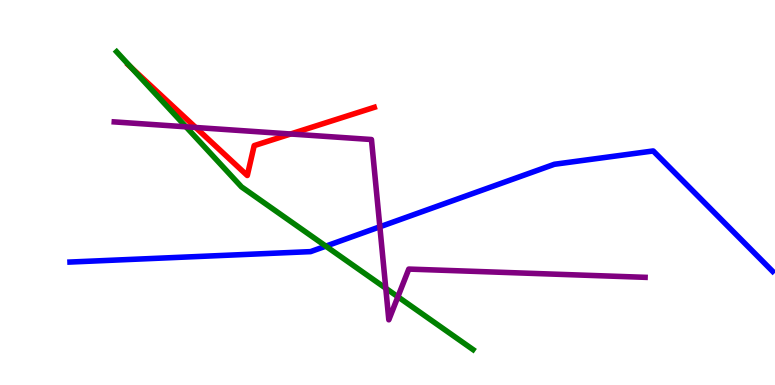[{'lines': ['blue', 'red'], 'intersections': []}, {'lines': ['green', 'red'], 'intersections': [{'x': 1.69, 'y': 8.24}]}, {'lines': ['purple', 'red'], 'intersections': [{'x': 2.52, 'y': 6.69}, {'x': 3.75, 'y': 6.52}]}, {'lines': ['blue', 'green'], 'intersections': [{'x': 4.2, 'y': 3.61}]}, {'lines': ['blue', 'purple'], 'intersections': [{'x': 4.9, 'y': 4.11}]}, {'lines': ['green', 'purple'], 'intersections': [{'x': 2.4, 'y': 6.71}, {'x': 4.98, 'y': 2.51}, {'x': 5.13, 'y': 2.29}]}]